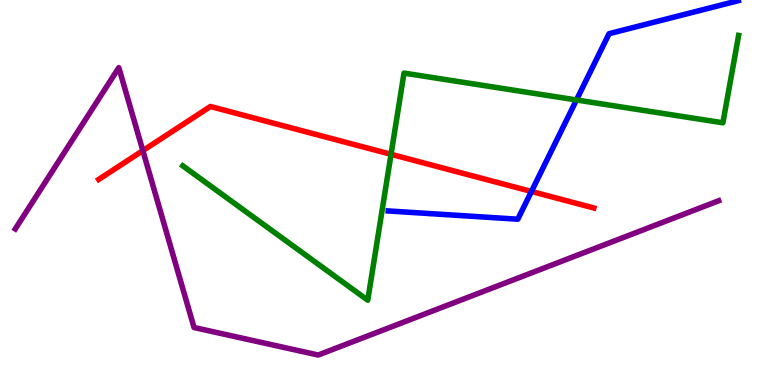[{'lines': ['blue', 'red'], 'intersections': [{'x': 6.86, 'y': 5.03}]}, {'lines': ['green', 'red'], 'intersections': [{'x': 5.05, 'y': 5.99}]}, {'lines': ['purple', 'red'], 'intersections': [{'x': 1.84, 'y': 6.09}]}, {'lines': ['blue', 'green'], 'intersections': [{'x': 7.44, 'y': 7.4}]}, {'lines': ['blue', 'purple'], 'intersections': []}, {'lines': ['green', 'purple'], 'intersections': []}]